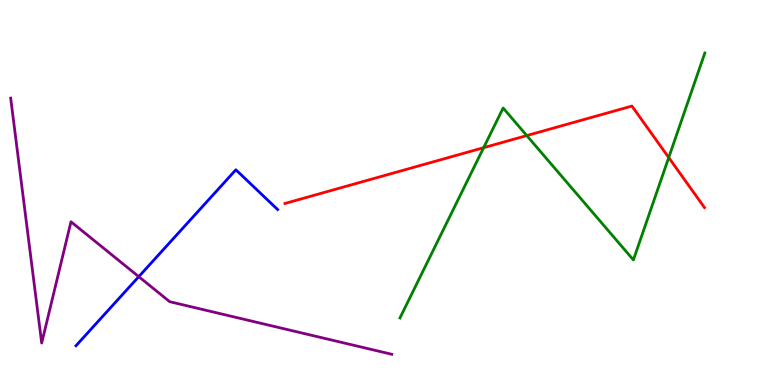[{'lines': ['blue', 'red'], 'intersections': []}, {'lines': ['green', 'red'], 'intersections': [{'x': 6.24, 'y': 6.16}, {'x': 6.8, 'y': 6.48}, {'x': 8.63, 'y': 5.91}]}, {'lines': ['purple', 'red'], 'intersections': []}, {'lines': ['blue', 'green'], 'intersections': []}, {'lines': ['blue', 'purple'], 'intersections': [{'x': 1.79, 'y': 2.81}]}, {'lines': ['green', 'purple'], 'intersections': []}]